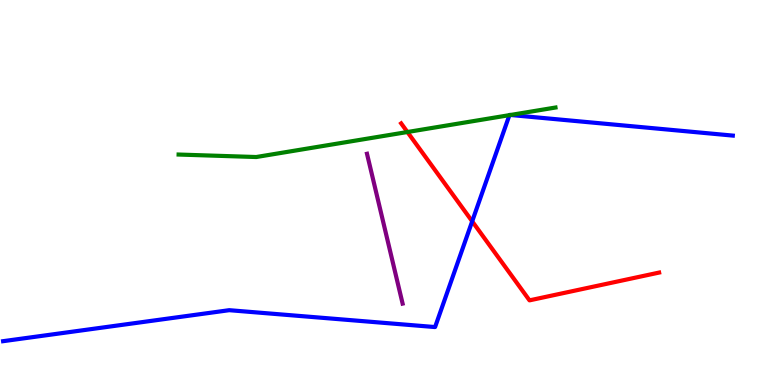[{'lines': ['blue', 'red'], 'intersections': [{'x': 6.09, 'y': 4.25}]}, {'lines': ['green', 'red'], 'intersections': [{'x': 5.26, 'y': 6.57}]}, {'lines': ['purple', 'red'], 'intersections': []}, {'lines': ['blue', 'green'], 'intersections': [{'x': 6.57, 'y': 7.01}, {'x': 6.59, 'y': 7.01}]}, {'lines': ['blue', 'purple'], 'intersections': []}, {'lines': ['green', 'purple'], 'intersections': []}]